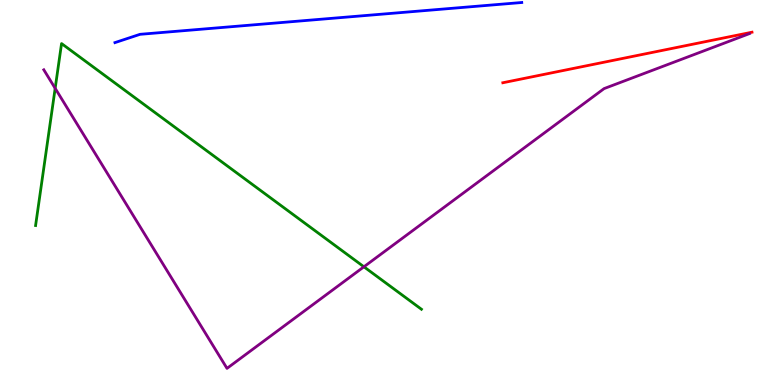[{'lines': ['blue', 'red'], 'intersections': []}, {'lines': ['green', 'red'], 'intersections': []}, {'lines': ['purple', 'red'], 'intersections': []}, {'lines': ['blue', 'green'], 'intersections': []}, {'lines': ['blue', 'purple'], 'intersections': []}, {'lines': ['green', 'purple'], 'intersections': [{'x': 0.712, 'y': 7.71}, {'x': 4.7, 'y': 3.07}]}]